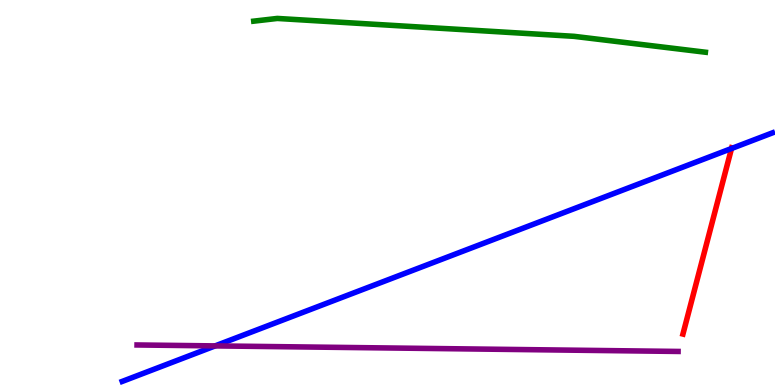[{'lines': ['blue', 'red'], 'intersections': [{'x': 9.44, 'y': 6.14}]}, {'lines': ['green', 'red'], 'intersections': []}, {'lines': ['purple', 'red'], 'intersections': []}, {'lines': ['blue', 'green'], 'intersections': []}, {'lines': ['blue', 'purple'], 'intersections': [{'x': 2.78, 'y': 1.02}]}, {'lines': ['green', 'purple'], 'intersections': []}]